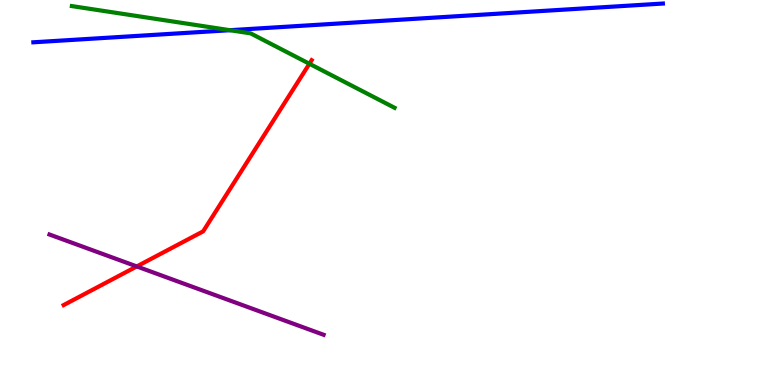[{'lines': ['blue', 'red'], 'intersections': []}, {'lines': ['green', 'red'], 'intersections': [{'x': 3.99, 'y': 8.34}]}, {'lines': ['purple', 'red'], 'intersections': [{'x': 1.76, 'y': 3.08}]}, {'lines': ['blue', 'green'], 'intersections': [{'x': 2.97, 'y': 9.22}]}, {'lines': ['blue', 'purple'], 'intersections': []}, {'lines': ['green', 'purple'], 'intersections': []}]